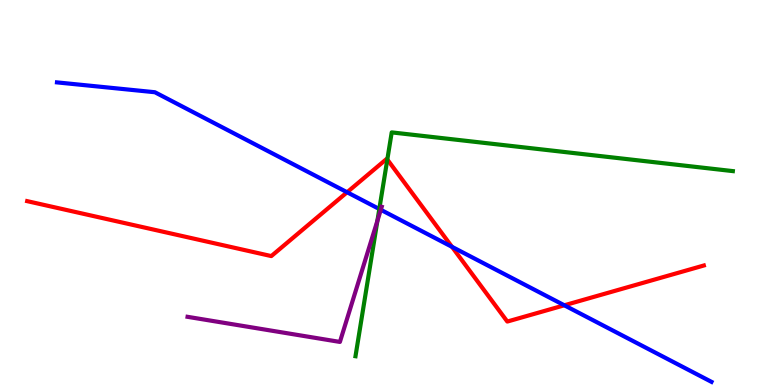[{'lines': ['blue', 'red'], 'intersections': [{'x': 4.48, 'y': 5.01}, {'x': 5.83, 'y': 3.59}, {'x': 7.28, 'y': 2.07}]}, {'lines': ['green', 'red'], 'intersections': [{'x': 5.0, 'y': 5.86}]}, {'lines': ['purple', 'red'], 'intersections': []}, {'lines': ['blue', 'green'], 'intersections': [{'x': 4.89, 'y': 4.57}]}, {'lines': ['blue', 'purple'], 'intersections': [{'x': 4.91, 'y': 4.55}]}, {'lines': ['green', 'purple'], 'intersections': [{'x': 4.87, 'y': 4.27}]}]